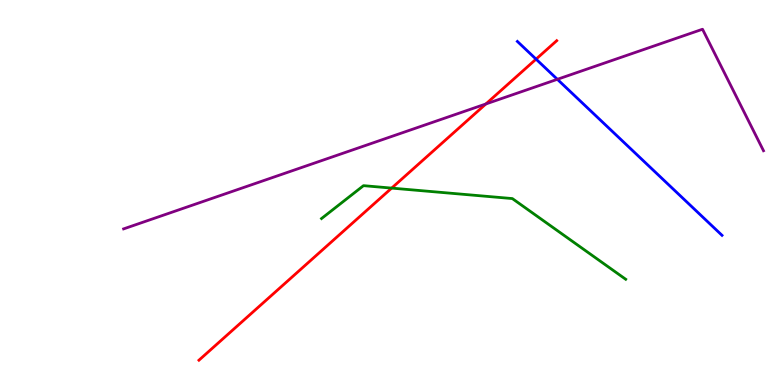[{'lines': ['blue', 'red'], 'intersections': [{'x': 6.92, 'y': 8.46}]}, {'lines': ['green', 'red'], 'intersections': [{'x': 5.05, 'y': 5.11}]}, {'lines': ['purple', 'red'], 'intersections': [{'x': 6.27, 'y': 7.3}]}, {'lines': ['blue', 'green'], 'intersections': []}, {'lines': ['blue', 'purple'], 'intersections': [{'x': 7.19, 'y': 7.94}]}, {'lines': ['green', 'purple'], 'intersections': []}]